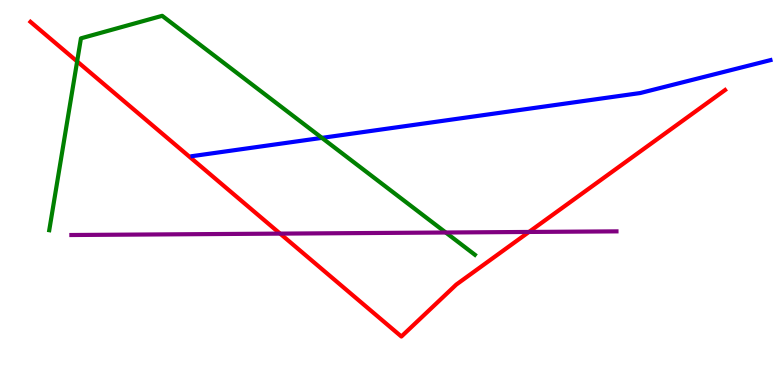[{'lines': ['blue', 'red'], 'intersections': []}, {'lines': ['green', 'red'], 'intersections': [{'x': 0.995, 'y': 8.4}]}, {'lines': ['purple', 'red'], 'intersections': [{'x': 3.61, 'y': 3.93}, {'x': 6.83, 'y': 3.98}]}, {'lines': ['blue', 'green'], 'intersections': [{'x': 4.15, 'y': 6.42}]}, {'lines': ['blue', 'purple'], 'intersections': []}, {'lines': ['green', 'purple'], 'intersections': [{'x': 5.75, 'y': 3.96}]}]